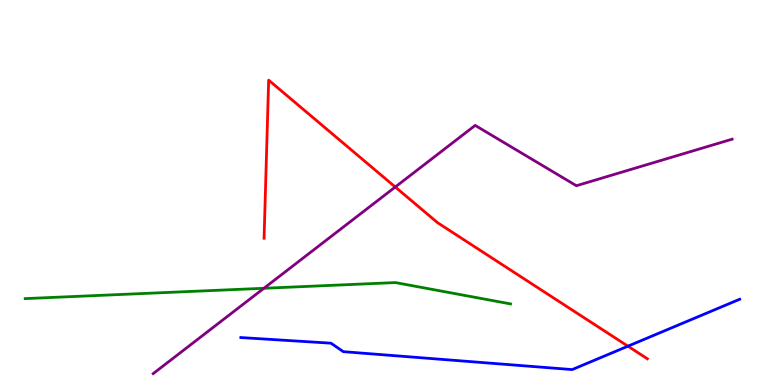[{'lines': ['blue', 'red'], 'intersections': [{'x': 8.1, 'y': 1.01}]}, {'lines': ['green', 'red'], 'intersections': []}, {'lines': ['purple', 'red'], 'intersections': [{'x': 5.1, 'y': 5.14}]}, {'lines': ['blue', 'green'], 'intersections': []}, {'lines': ['blue', 'purple'], 'intersections': []}, {'lines': ['green', 'purple'], 'intersections': [{'x': 3.41, 'y': 2.51}]}]